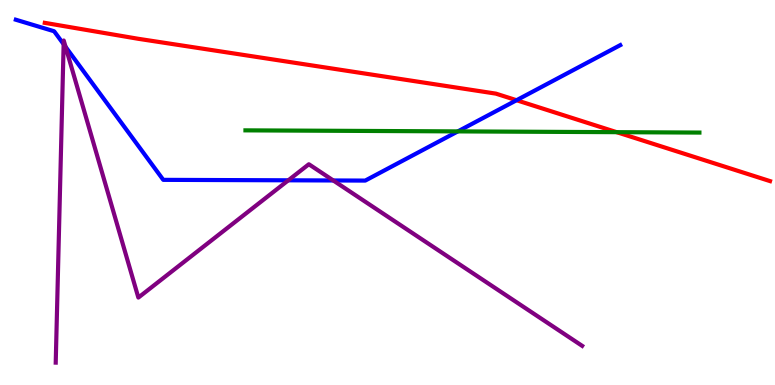[{'lines': ['blue', 'red'], 'intersections': [{'x': 6.67, 'y': 7.4}]}, {'lines': ['green', 'red'], 'intersections': [{'x': 7.96, 'y': 6.57}]}, {'lines': ['purple', 'red'], 'intersections': []}, {'lines': ['blue', 'green'], 'intersections': [{'x': 5.91, 'y': 6.59}]}, {'lines': ['blue', 'purple'], 'intersections': [{'x': 0.821, 'y': 8.85}, {'x': 0.846, 'y': 8.78}, {'x': 3.72, 'y': 5.32}, {'x': 4.3, 'y': 5.31}]}, {'lines': ['green', 'purple'], 'intersections': []}]